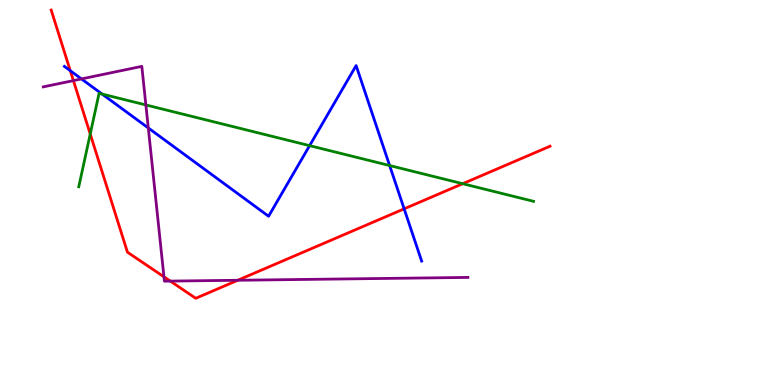[{'lines': ['blue', 'red'], 'intersections': [{'x': 0.907, 'y': 8.16}, {'x': 5.21, 'y': 4.58}]}, {'lines': ['green', 'red'], 'intersections': [{'x': 1.16, 'y': 6.52}, {'x': 5.97, 'y': 5.23}]}, {'lines': ['purple', 'red'], 'intersections': [{'x': 0.947, 'y': 7.91}, {'x': 2.12, 'y': 2.81}, {'x': 2.2, 'y': 2.7}, {'x': 3.07, 'y': 2.72}]}, {'lines': ['blue', 'green'], 'intersections': [{'x': 1.32, 'y': 7.56}, {'x': 3.99, 'y': 6.22}, {'x': 5.03, 'y': 5.7}]}, {'lines': ['blue', 'purple'], 'intersections': [{'x': 1.05, 'y': 7.95}, {'x': 1.91, 'y': 6.68}]}, {'lines': ['green', 'purple'], 'intersections': [{'x': 1.88, 'y': 7.27}]}]